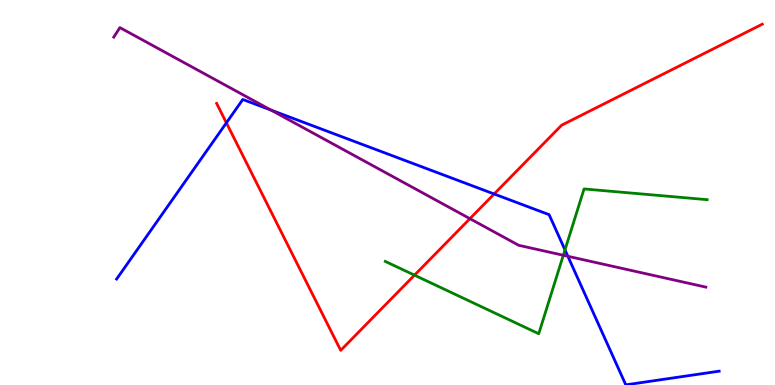[{'lines': ['blue', 'red'], 'intersections': [{'x': 2.92, 'y': 6.81}, {'x': 6.38, 'y': 4.96}]}, {'lines': ['green', 'red'], 'intersections': [{'x': 5.35, 'y': 2.85}]}, {'lines': ['purple', 'red'], 'intersections': [{'x': 6.06, 'y': 4.32}]}, {'lines': ['blue', 'green'], 'intersections': [{'x': 7.29, 'y': 3.51}]}, {'lines': ['blue', 'purple'], 'intersections': [{'x': 3.5, 'y': 7.14}, {'x': 7.33, 'y': 3.34}]}, {'lines': ['green', 'purple'], 'intersections': [{'x': 7.27, 'y': 3.37}]}]